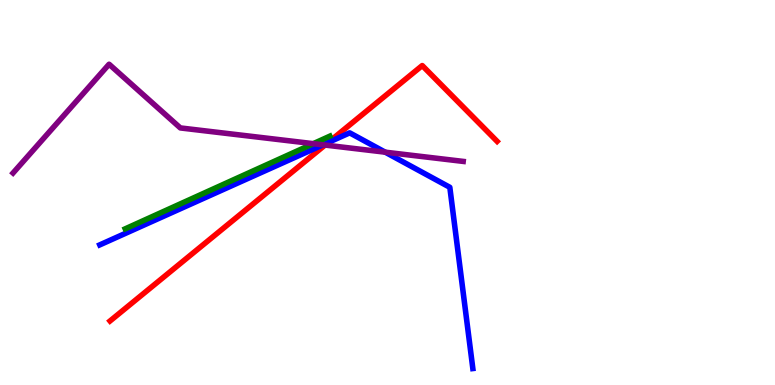[{'lines': ['blue', 'red'], 'intersections': [{'x': 4.24, 'y': 6.3}]}, {'lines': ['green', 'red'], 'intersections': []}, {'lines': ['purple', 'red'], 'intersections': [{'x': 4.19, 'y': 6.23}]}, {'lines': ['blue', 'green'], 'intersections': []}, {'lines': ['blue', 'purple'], 'intersections': [{'x': 4.17, 'y': 6.24}, {'x': 4.97, 'y': 6.05}]}, {'lines': ['green', 'purple'], 'intersections': [{'x': 4.04, 'y': 6.27}]}]